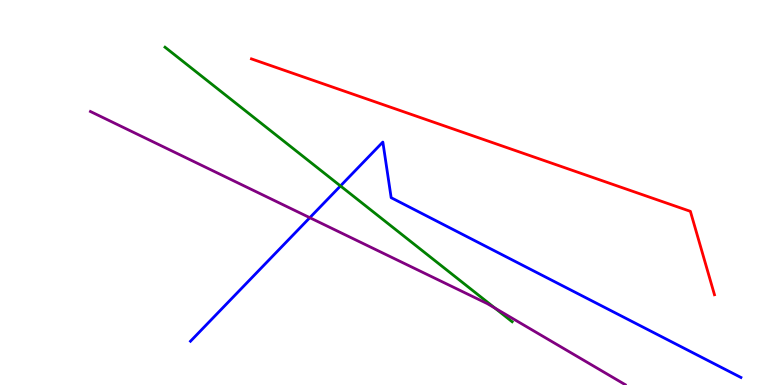[{'lines': ['blue', 'red'], 'intersections': []}, {'lines': ['green', 'red'], 'intersections': []}, {'lines': ['purple', 'red'], 'intersections': []}, {'lines': ['blue', 'green'], 'intersections': [{'x': 4.39, 'y': 5.17}]}, {'lines': ['blue', 'purple'], 'intersections': [{'x': 4.0, 'y': 4.35}]}, {'lines': ['green', 'purple'], 'intersections': [{'x': 6.39, 'y': 2.0}]}]